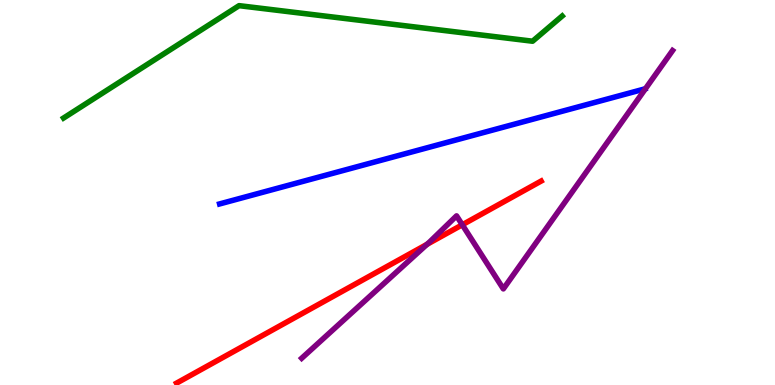[{'lines': ['blue', 'red'], 'intersections': []}, {'lines': ['green', 'red'], 'intersections': []}, {'lines': ['purple', 'red'], 'intersections': [{'x': 5.51, 'y': 3.65}, {'x': 5.96, 'y': 4.16}]}, {'lines': ['blue', 'green'], 'intersections': []}, {'lines': ['blue', 'purple'], 'intersections': []}, {'lines': ['green', 'purple'], 'intersections': []}]